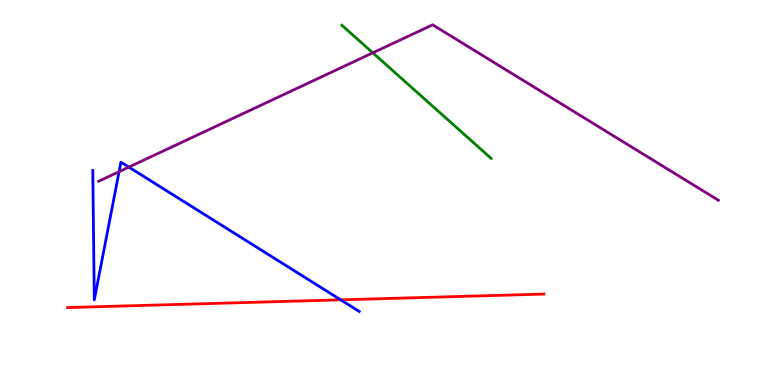[{'lines': ['blue', 'red'], 'intersections': [{'x': 4.4, 'y': 2.21}]}, {'lines': ['green', 'red'], 'intersections': []}, {'lines': ['purple', 'red'], 'intersections': []}, {'lines': ['blue', 'green'], 'intersections': []}, {'lines': ['blue', 'purple'], 'intersections': [{'x': 1.54, 'y': 5.54}, {'x': 1.66, 'y': 5.66}]}, {'lines': ['green', 'purple'], 'intersections': [{'x': 4.81, 'y': 8.63}]}]